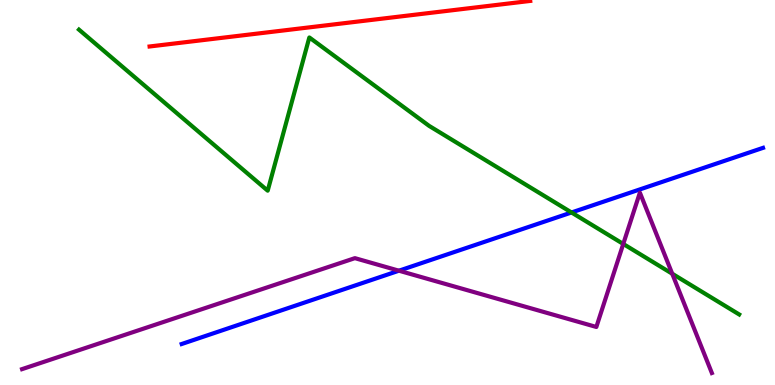[{'lines': ['blue', 'red'], 'intersections': []}, {'lines': ['green', 'red'], 'intersections': []}, {'lines': ['purple', 'red'], 'intersections': []}, {'lines': ['blue', 'green'], 'intersections': [{'x': 7.37, 'y': 4.48}]}, {'lines': ['blue', 'purple'], 'intersections': [{'x': 5.15, 'y': 2.97}]}, {'lines': ['green', 'purple'], 'intersections': [{'x': 8.04, 'y': 3.66}, {'x': 8.67, 'y': 2.89}]}]